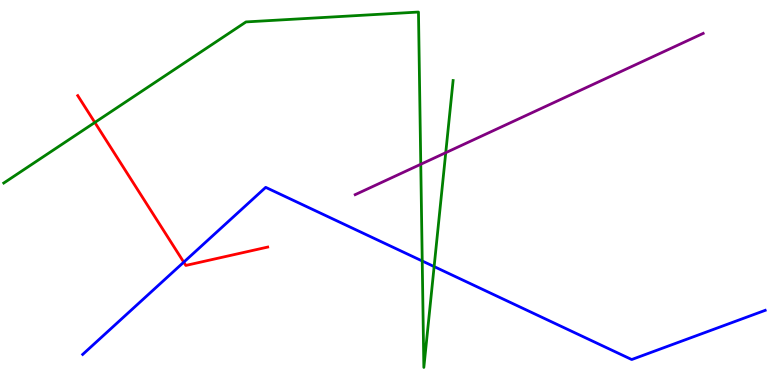[{'lines': ['blue', 'red'], 'intersections': [{'x': 2.37, 'y': 3.19}]}, {'lines': ['green', 'red'], 'intersections': [{'x': 1.22, 'y': 6.82}]}, {'lines': ['purple', 'red'], 'intersections': []}, {'lines': ['blue', 'green'], 'intersections': [{'x': 5.45, 'y': 3.22}, {'x': 5.6, 'y': 3.08}]}, {'lines': ['blue', 'purple'], 'intersections': []}, {'lines': ['green', 'purple'], 'intersections': [{'x': 5.43, 'y': 5.73}, {'x': 5.75, 'y': 6.03}]}]